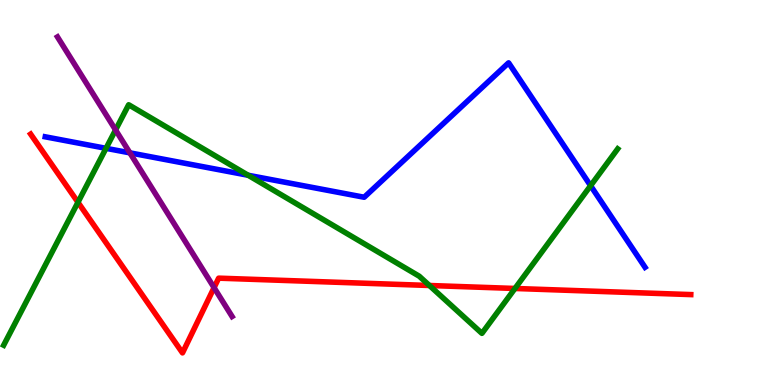[{'lines': ['blue', 'red'], 'intersections': []}, {'lines': ['green', 'red'], 'intersections': [{'x': 1.01, 'y': 4.75}, {'x': 5.54, 'y': 2.58}, {'x': 6.64, 'y': 2.51}]}, {'lines': ['purple', 'red'], 'intersections': [{'x': 2.76, 'y': 2.53}]}, {'lines': ['blue', 'green'], 'intersections': [{'x': 1.37, 'y': 6.15}, {'x': 3.2, 'y': 5.45}, {'x': 7.62, 'y': 5.18}]}, {'lines': ['blue', 'purple'], 'intersections': [{'x': 1.68, 'y': 6.03}]}, {'lines': ['green', 'purple'], 'intersections': [{'x': 1.49, 'y': 6.62}]}]